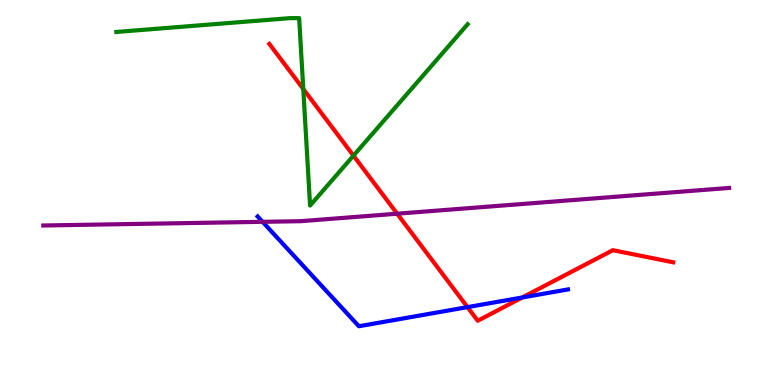[{'lines': ['blue', 'red'], 'intersections': [{'x': 6.03, 'y': 2.02}, {'x': 6.74, 'y': 2.27}]}, {'lines': ['green', 'red'], 'intersections': [{'x': 3.91, 'y': 7.69}, {'x': 4.56, 'y': 5.96}]}, {'lines': ['purple', 'red'], 'intersections': [{'x': 5.12, 'y': 4.45}]}, {'lines': ['blue', 'green'], 'intersections': []}, {'lines': ['blue', 'purple'], 'intersections': [{'x': 3.39, 'y': 4.24}]}, {'lines': ['green', 'purple'], 'intersections': []}]